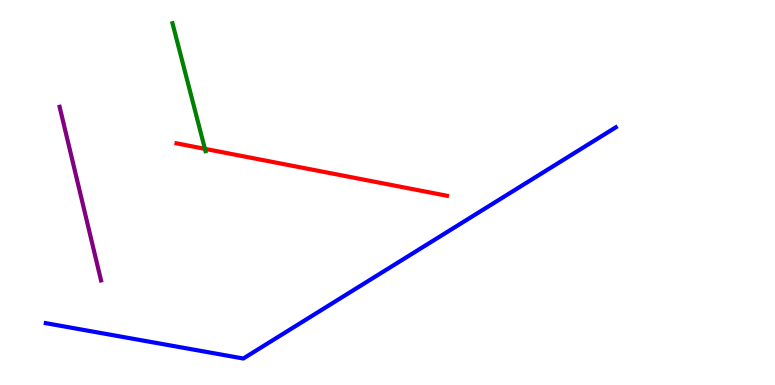[{'lines': ['blue', 'red'], 'intersections': []}, {'lines': ['green', 'red'], 'intersections': [{'x': 2.64, 'y': 6.13}]}, {'lines': ['purple', 'red'], 'intersections': []}, {'lines': ['blue', 'green'], 'intersections': []}, {'lines': ['blue', 'purple'], 'intersections': []}, {'lines': ['green', 'purple'], 'intersections': []}]